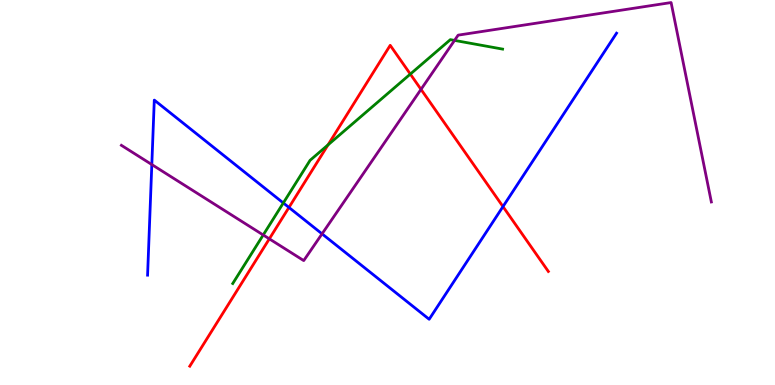[{'lines': ['blue', 'red'], 'intersections': [{'x': 3.73, 'y': 4.61}, {'x': 6.49, 'y': 4.63}]}, {'lines': ['green', 'red'], 'intersections': [{'x': 4.23, 'y': 6.24}, {'x': 5.29, 'y': 8.08}]}, {'lines': ['purple', 'red'], 'intersections': [{'x': 3.48, 'y': 3.8}, {'x': 5.43, 'y': 7.68}]}, {'lines': ['blue', 'green'], 'intersections': [{'x': 3.66, 'y': 4.73}]}, {'lines': ['blue', 'purple'], 'intersections': [{'x': 1.96, 'y': 5.73}, {'x': 4.16, 'y': 3.93}]}, {'lines': ['green', 'purple'], 'intersections': [{'x': 3.4, 'y': 3.9}, {'x': 5.87, 'y': 8.95}]}]